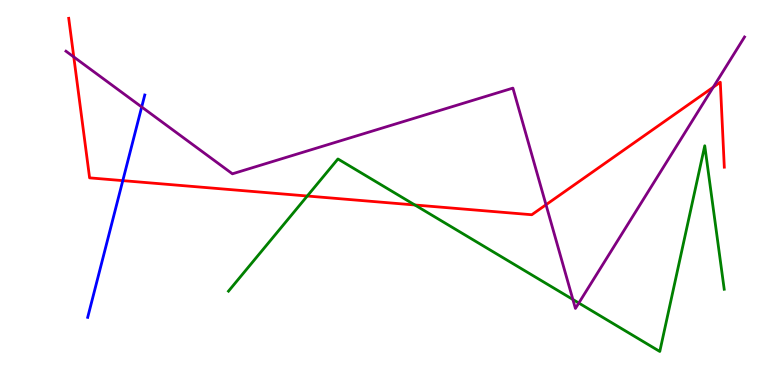[{'lines': ['blue', 'red'], 'intersections': [{'x': 1.58, 'y': 5.31}]}, {'lines': ['green', 'red'], 'intersections': [{'x': 3.96, 'y': 4.91}, {'x': 5.35, 'y': 4.68}]}, {'lines': ['purple', 'red'], 'intersections': [{'x': 0.952, 'y': 8.52}, {'x': 7.05, 'y': 4.68}, {'x': 9.2, 'y': 7.74}]}, {'lines': ['blue', 'green'], 'intersections': []}, {'lines': ['blue', 'purple'], 'intersections': [{'x': 1.83, 'y': 7.22}]}, {'lines': ['green', 'purple'], 'intersections': [{'x': 7.39, 'y': 2.22}, {'x': 7.47, 'y': 2.13}]}]